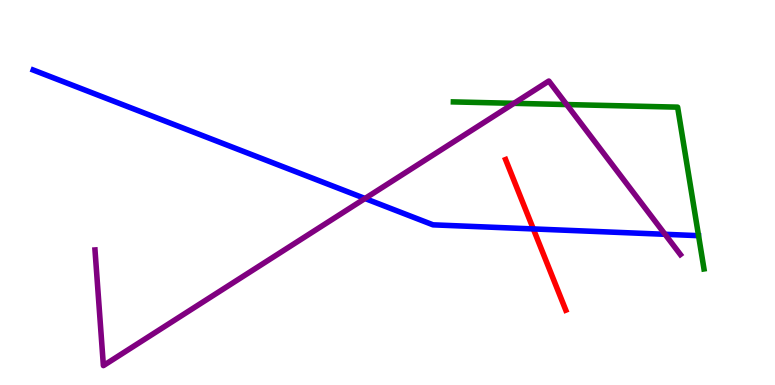[{'lines': ['blue', 'red'], 'intersections': [{'x': 6.88, 'y': 4.05}]}, {'lines': ['green', 'red'], 'intersections': []}, {'lines': ['purple', 'red'], 'intersections': []}, {'lines': ['blue', 'green'], 'intersections': []}, {'lines': ['blue', 'purple'], 'intersections': [{'x': 4.71, 'y': 4.84}, {'x': 8.58, 'y': 3.91}]}, {'lines': ['green', 'purple'], 'intersections': [{'x': 6.63, 'y': 7.32}, {'x': 7.31, 'y': 7.28}]}]